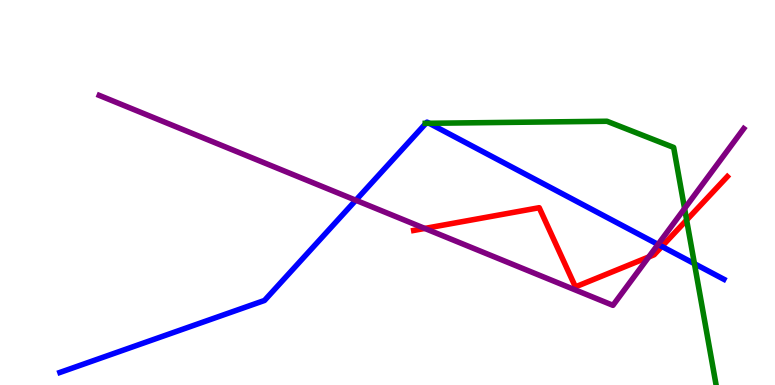[{'lines': ['blue', 'red'], 'intersections': [{'x': 8.54, 'y': 3.6}]}, {'lines': ['green', 'red'], 'intersections': [{'x': 8.86, 'y': 4.28}]}, {'lines': ['purple', 'red'], 'intersections': [{'x': 5.48, 'y': 4.07}, {'x': 8.37, 'y': 3.33}]}, {'lines': ['blue', 'green'], 'intersections': [{'x': 5.5, 'y': 6.8}, {'x': 5.54, 'y': 6.8}, {'x': 8.96, 'y': 3.15}]}, {'lines': ['blue', 'purple'], 'intersections': [{'x': 4.59, 'y': 4.8}, {'x': 8.49, 'y': 3.65}]}, {'lines': ['green', 'purple'], 'intersections': [{'x': 8.83, 'y': 4.58}]}]